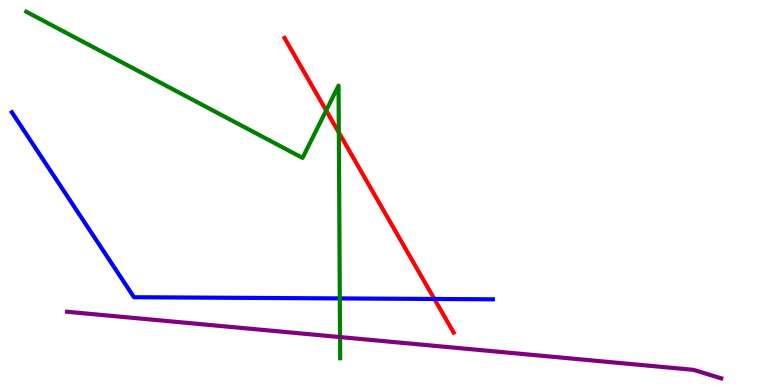[{'lines': ['blue', 'red'], 'intersections': [{'x': 5.6, 'y': 2.23}]}, {'lines': ['green', 'red'], 'intersections': [{'x': 4.21, 'y': 7.13}, {'x': 4.37, 'y': 6.56}]}, {'lines': ['purple', 'red'], 'intersections': []}, {'lines': ['blue', 'green'], 'intersections': [{'x': 4.38, 'y': 2.25}]}, {'lines': ['blue', 'purple'], 'intersections': []}, {'lines': ['green', 'purple'], 'intersections': [{'x': 4.39, 'y': 1.25}]}]